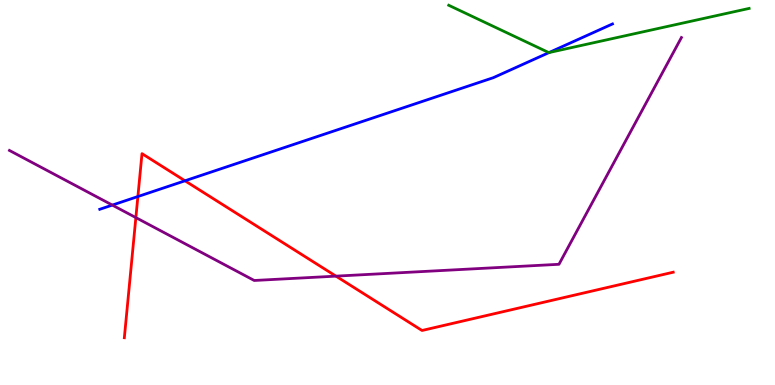[{'lines': ['blue', 'red'], 'intersections': [{'x': 1.78, 'y': 4.89}, {'x': 2.39, 'y': 5.3}]}, {'lines': ['green', 'red'], 'intersections': []}, {'lines': ['purple', 'red'], 'intersections': [{'x': 1.75, 'y': 4.35}, {'x': 4.34, 'y': 2.83}]}, {'lines': ['blue', 'green'], 'intersections': [{'x': 7.08, 'y': 8.63}]}, {'lines': ['blue', 'purple'], 'intersections': [{'x': 1.45, 'y': 4.67}]}, {'lines': ['green', 'purple'], 'intersections': []}]